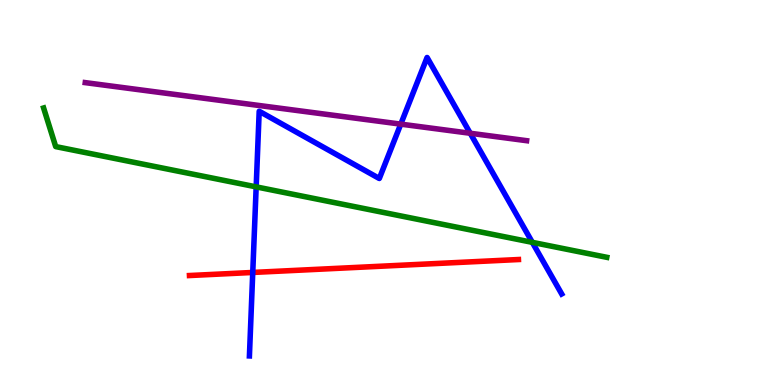[{'lines': ['blue', 'red'], 'intersections': [{'x': 3.26, 'y': 2.92}]}, {'lines': ['green', 'red'], 'intersections': []}, {'lines': ['purple', 'red'], 'intersections': []}, {'lines': ['blue', 'green'], 'intersections': [{'x': 3.31, 'y': 5.15}, {'x': 6.87, 'y': 3.71}]}, {'lines': ['blue', 'purple'], 'intersections': [{'x': 5.17, 'y': 6.78}, {'x': 6.07, 'y': 6.54}]}, {'lines': ['green', 'purple'], 'intersections': []}]